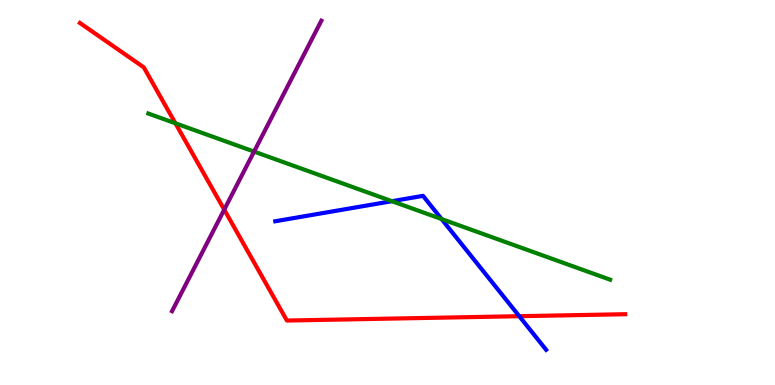[{'lines': ['blue', 'red'], 'intersections': [{'x': 6.7, 'y': 1.79}]}, {'lines': ['green', 'red'], 'intersections': [{'x': 2.26, 'y': 6.8}]}, {'lines': ['purple', 'red'], 'intersections': [{'x': 2.89, 'y': 4.55}]}, {'lines': ['blue', 'green'], 'intersections': [{'x': 5.06, 'y': 4.77}, {'x': 5.7, 'y': 4.31}]}, {'lines': ['blue', 'purple'], 'intersections': []}, {'lines': ['green', 'purple'], 'intersections': [{'x': 3.28, 'y': 6.06}]}]